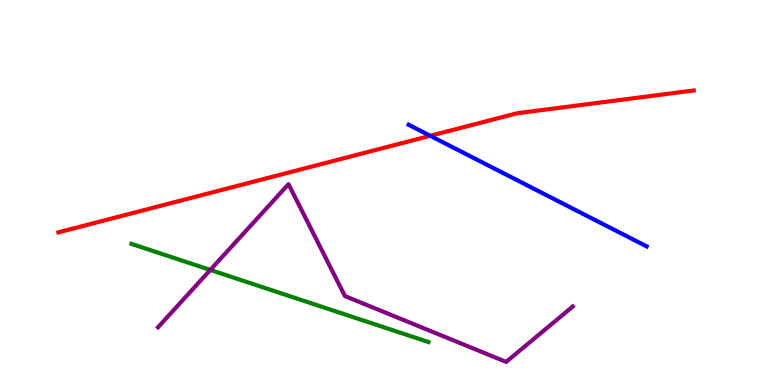[{'lines': ['blue', 'red'], 'intersections': [{'x': 5.55, 'y': 6.47}]}, {'lines': ['green', 'red'], 'intersections': []}, {'lines': ['purple', 'red'], 'intersections': []}, {'lines': ['blue', 'green'], 'intersections': []}, {'lines': ['blue', 'purple'], 'intersections': []}, {'lines': ['green', 'purple'], 'intersections': [{'x': 2.71, 'y': 2.99}]}]